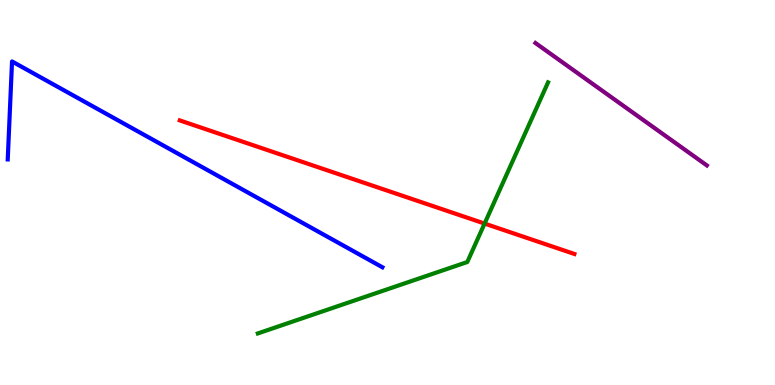[{'lines': ['blue', 'red'], 'intersections': []}, {'lines': ['green', 'red'], 'intersections': [{'x': 6.25, 'y': 4.19}]}, {'lines': ['purple', 'red'], 'intersections': []}, {'lines': ['blue', 'green'], 'intersections': []}, {'lines': ['blue', 'purple'], 'intersections': []}, {'lines': ['green', 'purple'], 'intersections': []}]